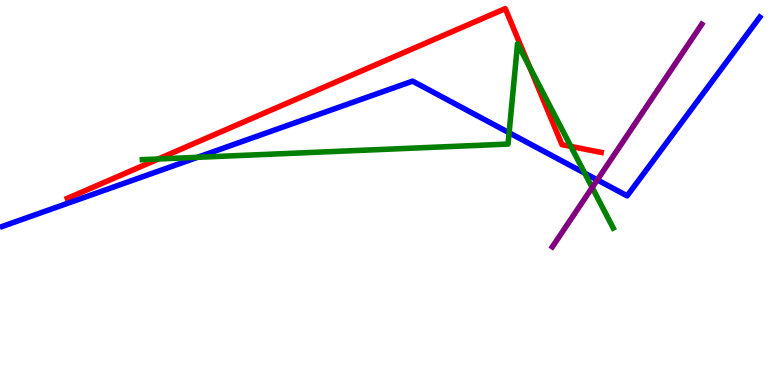[{'lines': ['blue', 'red'], 'intersections': []}, {'lines': ['green', 'red'], 'intersections': [{'x': 2.04, 'y': 5.87}, {'x': 6.83, 'y': 8.26}, {'x': 7.37, 'y': 6.2}]}, {'lines': ['purple', 'red'], 'intersections': []}, {'lines': ['blue', 'green'], 'intersections': [{'x': 2.55, 'y': 5.91}, {'x': 6.57, 'y': 6.55}, {'x': 7.54, 'y': 5.5}]}, {'lines': ['blue', 'purple'], 'intersections': [{'x': 7.71, 'y': 5.33}]}, {'lines': ['green', 'purple'], 'intersections': [{'x': 7.64, 'y': 5.13}]}]